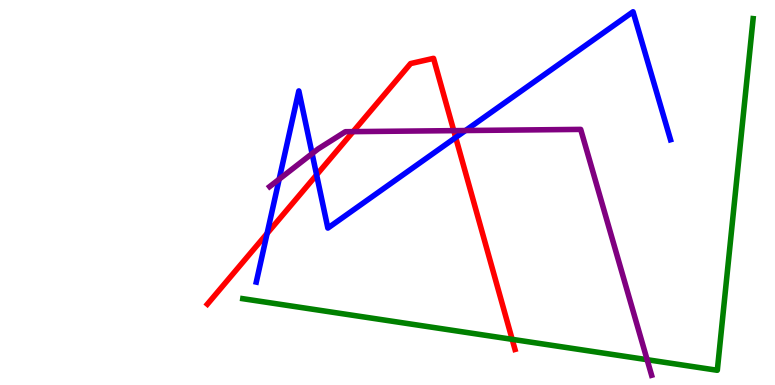[{'lines': ['blue', 'red'], 'intersections': [{'x': 3.45, 'y': 3.94}, {'x': 4.09, 'y': 5.46}, {'x': 5.88, 'y': 6.43}]}, {'lines': ['green', 'red'], 'intersections': [{'x': 6.61, 'y': 1.19}]}, {'lines': ['purple', 'red'], 'intersections': [{'x': 4.56, 'y': 6.58}, {'x': 5.85, 'y': 6.61}]}, {'lines': ['blue', 'green'], 'intersections': []}, {'lines': ['blue', 'purple'], 'intersections': [{'x': 3.6, 'y': 5.35}, {'x': 4.03, 'y': 6.01}, {'x': 6.01, 'y': 6.61}]}, {'lines': ['green', 'purple'], 'intersections': [{'x': 8.35, 'y': 0.657}]}]